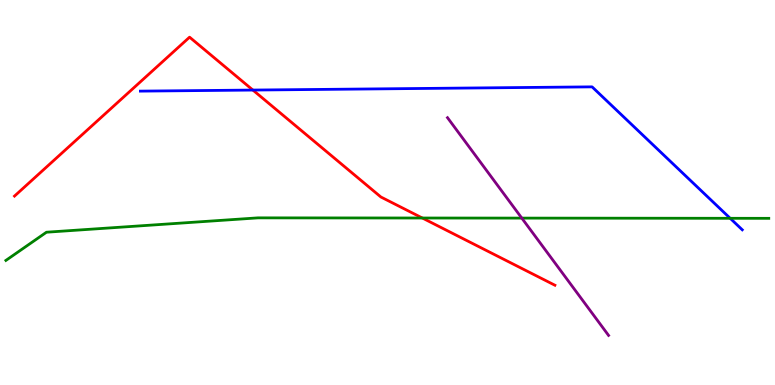[{'lines': ['blue', 'red'], 'intersections': [{'x': 3.26, 'y': 7.66}]}, {'lines': ['green', 'red'], 'intersections': [{'x': 5.45, 'y': 4.34}]}, {'lines': ['purple', 'red'], 'intersections': []}, {'lines': ['blue', 'green'], 'intersections': [{'x': 9.42, 'y': 4.33}]}, {'lines': ['blue', 'purple'], 'intersections': []}, {'lines': ['green', 'purple'], 'intersections': [{'x': 6.73, 'y': 4.33}]}]